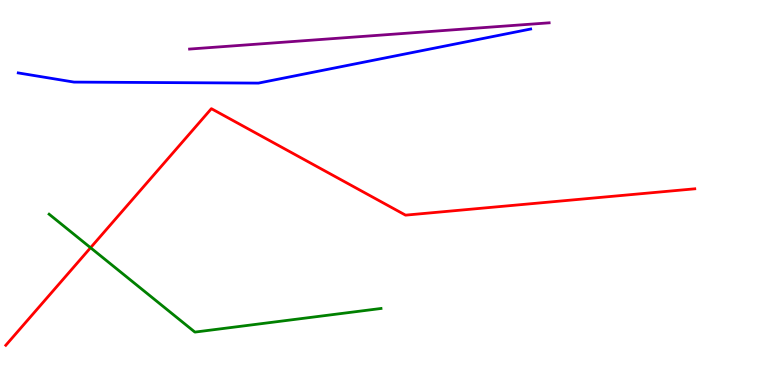[{'lines': ['blue', 'red'], 'intersections': []}, {'lines': ['green', 'red'], 'intersections': [{'x': 1.17, 'y': 3.57}]}, {'lines': ['purple', 'red'], 'intersections': []}, {'lines': ['blue', 'green'], 'intersections': []}, {'lines': ['blue', 'purple'], 'intersections': []}, {'lines': ['green', 'purple'], 'intersections': []}]